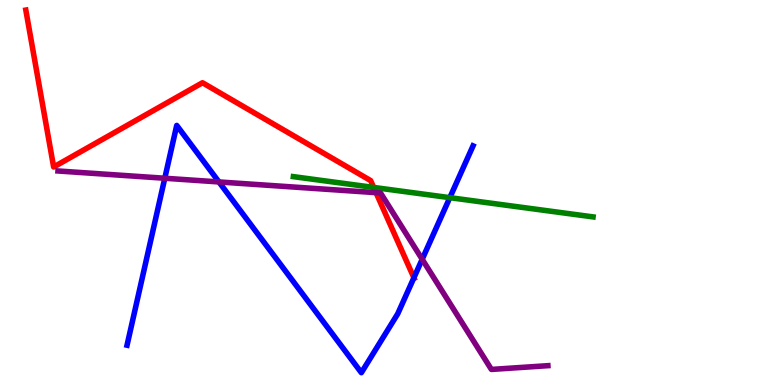[{'lines': ['blue', 'red'], 'intersections': [{'x': 5.34, 'y': 2.79}]}, {'lines': ['green', 'red'], 'intersections': [{'x': 4.82, 'y': 5.13}]}, {'lines': ['purple', 'red'], 'intersections': [{'x': 4.85, 'y': 5.0}]}, {'lines': ['blue', 'green'], 'intersections': [{'x': 5.8, 'y': 4.87}]}, {'lines': ['blue', 'purple'], 'intersections': [{'x': 2.13, 'y': 5.37}, {'x': 2.83, 'y': 5.27}, {'x': 5.45, 'y': 3.27}]}, {'lines': ['green', 'purple'], 'intersections': []}]